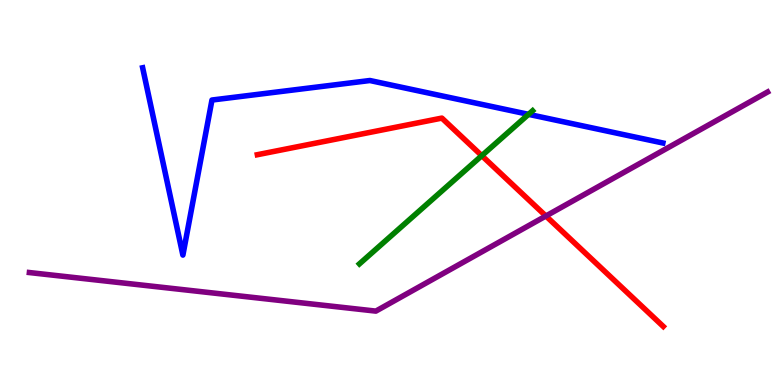[{'lines': ['blue', 'red'], 'intersections': []}, {'lines': ['green', 'red'], 'intersections': [{'x': 6.22, 'y': 5.96}]}, {'lines': ['purple', 'red'], 'intersections': [{'x': 7.04, 'y': 4.39}]}, {'lines': ['blue', 'green'], 'intersections': [{'x': 6.82, 'y': 7.03}]}, {'lines': ['blue', 'purple'], 'intersections': []}, {'lines': ['green', 'purple'], 'intersections': []}]